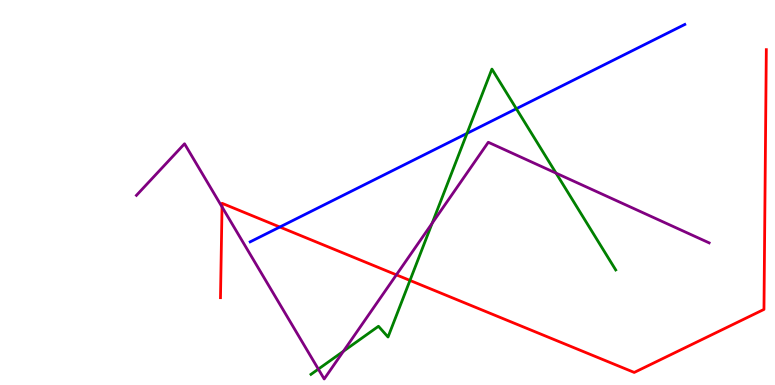[{'lines': ['blue', 'red'], 'intersections': [{'x': 3.61, 'y': 4.1}]}, {'lines': ['green', 'red'], 'intersections': [{'x': 5.29, 'y': 2.72}]}, {'lines': ['purple', 'red'], 'intersections': [{'x': 2.86, 'y': 4.63}, {'x': 5.11, 'y': 2.86}]}, {'lines': ['blue', 'green'], 'intersections': [{'x': 6.03, 'y': 6.53}, {'x': 6.66, 'y': 7.18}]}, {'lines': ['blue', 'purple'], 'intersections': []}, {'lines': ['green', 'purple'], 'intersections': [{'x': 4.11, 'y': 0.413}, {'x': 4.43, 'y': 0.877}, {'x': 5.58, 'y': 4.2}, {'x': 7.17, 'y': 5.5}]}]